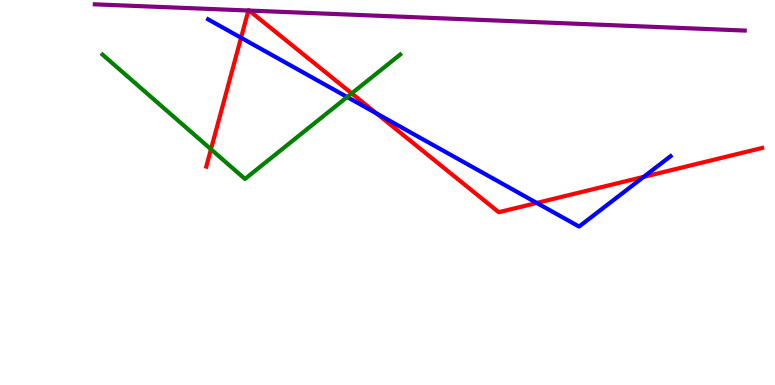[{'lines': ['blue', 'red'], 'intersections': [{'x': 3.11, 'y': 9.02}, {'x': 4.86, 'y': 7.06}, {'x': 6.93, 'y': 4.73}, {'x': 8.31, 'y': 5.41}]}, {'lines': ['green', 'red'], 'intersections': [{'x': 2.72, 'y': 6.12}, {'x': 4.54, 'y': 7.57}]}, {'lines': ['purple', 'red'], 'intersections': [{'x': 3.2, 'y': 9.73}, {'x': 3.21, 'y': 9.73}]}, {'lines': ['blue', 'green'], 'intersections': [{'x': 4.48, 'y': 7.48}]}, {'lines': ['blue', 'purple'], 'intersections': []}, {'lines': ['green', 'purple'], 'intersections': []}]